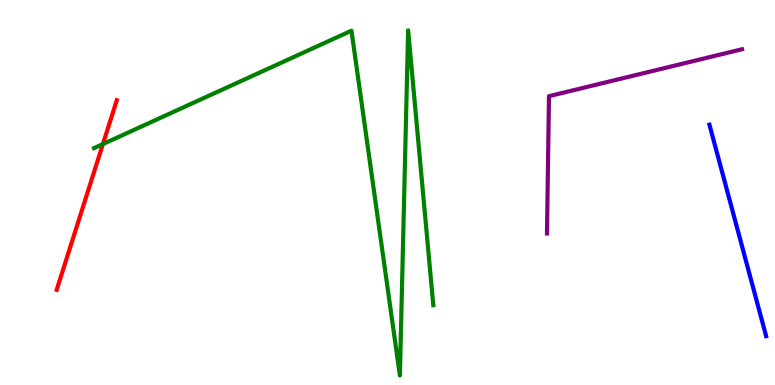[{'lines': ['blue', 'red'], 'intersections': []}, {'lines': ['green', 'red'], 'intersections': [{'x': 1.33, 'y': 6.26}]}, {'lines': ['purple', 'red'], 'intersections': []}, {'lines': ['blue', 'green'], 'intersections': []}, {'lines': ['blue', 'purple'], 'intersections': []}, {'lines': ['green', 'purple'], 'intersections': []}]